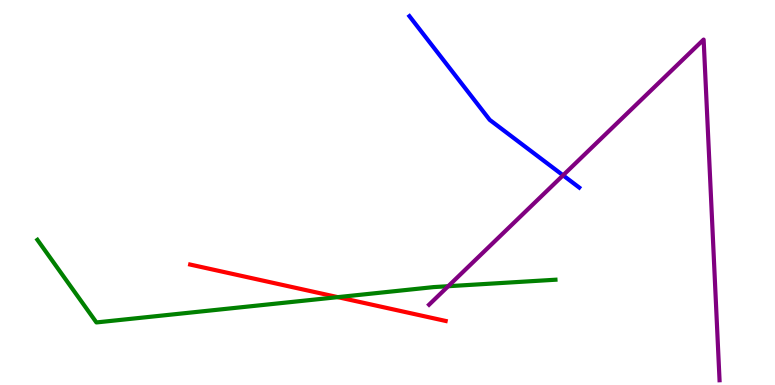[{'lines': ['blue', 'red'], 'intersections': []}, {'lines': ['green', 'red'], 'intersections': [{'x': 4.36, 'y': 2.28}]}, {'lines': ['purple', 'red'], 'intersections': []}, {'lines': ['blue', 'green'], 'intersections': []}, {'lines': ['blue', 'purple'], 'intersections': [{'x': 7.27, 'y': 5.45}]}, {'lines': ['green', 'purple'], 'intersections': [{'x': 5.78, 'y': 2.57}]}]